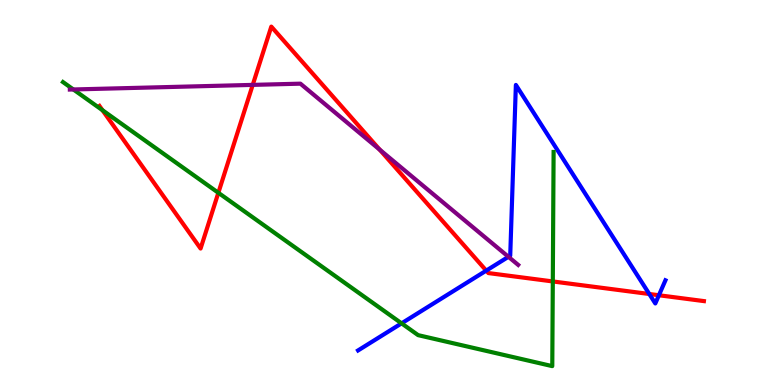[{'lines': ['blue', 'red'], 'intersections': [{'x': 6.27, 'y': 2.97}, {'x': 8.38, 'y': 2.36}, {'x': 8.5, 'y': 2.33}]}, {'lines': ['green', 'red'], 'intersections': [{'x': 1.32, 'y': 7.14}, {'x': 2.82, 'y': 4.99}, {'x': 7.13, 'y': 2.69}]}, {'lines': ['purple', 'red'], 'intersections': [{'x': 3.26, 'y': 7.8}, {'x': 4.9, 'y': 6.11}]}, {'lines': ['blue', 'green'], 'intersections': [{'x': 5.18, 'y': 1.6}]}, {'lines': ['blue', 'purple'], 'intersections': [{'x': 6.56, 'y': 3.33}]}, {'lines': ['green', 'purple'], 'intersections': [{'x': 0.947, 'y': 7.68}]}]